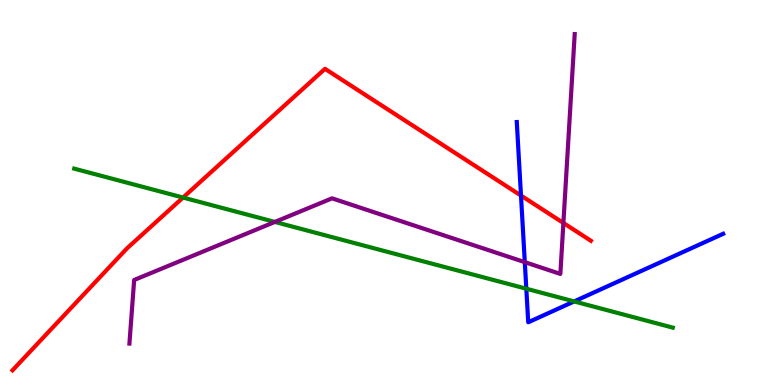[{'lines': ['blue', 'red'], 'intersections': [{'x': 6.72, 'y': 4.92}]}, {'lines': ['green', 'red'], 'intersections': [{'x': 2.36, 'y': 4.87}]}, {'lines': ['purple', 'red'], 'intersections': [{'x': 7.27, 'y': 4.21}]}, {'lines': ['blue', 'green'], 'intersections': [{'x': 6.79, 'y': 2.5}, {'x': 7.41, 'y': 2.17}]}, {'lines': ['blue', 'purple'], 'intersections': [{'x': 6.77, 'y': 3.19}]}, {'lines': ['green', 'purple'], 'intersections': [{'x': 3.55, 'y': 4.24}]}]